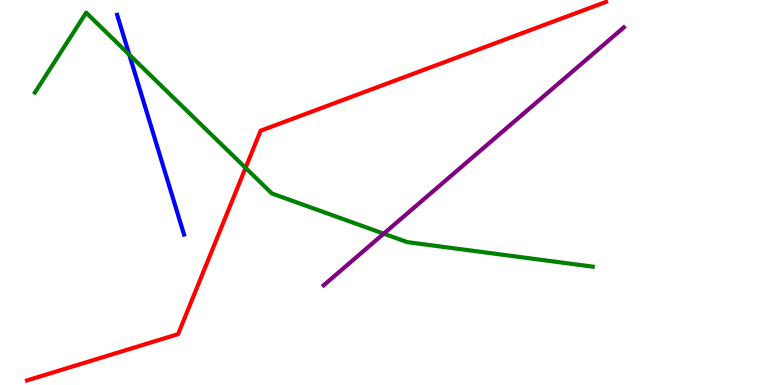[{'lines': ['blue', 'red'], 'intersections': []}, {'lines': ['green', 'red'], 'intersections': [{'x': 3.17, 'y': 5.64}]}, {'lines': ['purple', 'red'], 'intersections': []}, {'lines': ['blue', 'green'], 'intersections': [{'x': 1.67, 'y': 8.58}]}, {'lines': ['blue', 'purple'], 'intersections': []}, {'lines': ['green', 'purple'], 'intersections': [{'x': 4.95, 'y': 3.93}]}]